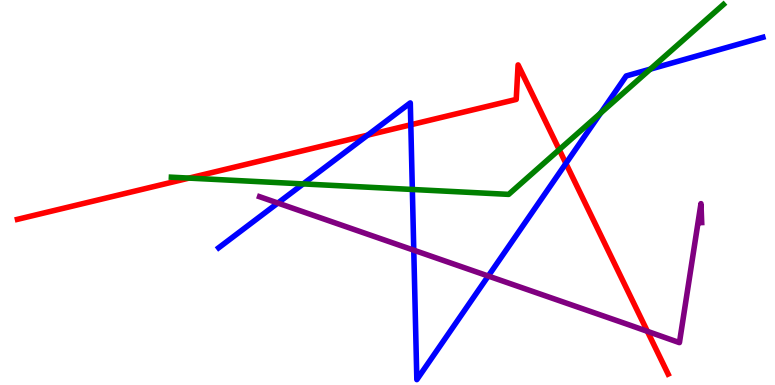[{'lines': ['blue', 'red'], 'intersections': [{'x': 4.74, 'y': 6.49}, {'x': 5.3, 'y': 6.76}, {'x': 7.3, 'y': 5.76}]}, {'lines': ['green', 'red'], 'intersections': [{'x': 2.44, 'y': 5.37}, {'x': 7.22, 'y': 6.11}]}, {'lines': ['purple', 'red'], 'intersections': [{'x': 8.35, 'y': 1.39}]}, {'lines': ['blue', 'green'], 'intersections': [{'x': 3.91, 'y': 5.22}, {'x': 5.32, 'y': 5.08}, {'x': 7.75, 'y': 7.06}, {'x': 8.39, 'y': 8.2}]}, {'lines': ['blue', 'purple'], 'intersections': [{'x': 3.59, 'y': 4.73}, {'x': 5.34, 'y': 3.5}, {'x': 6.3, 'y': 2.83}]}, {'lines': ['green', 'purple'], 'intersections': []}]